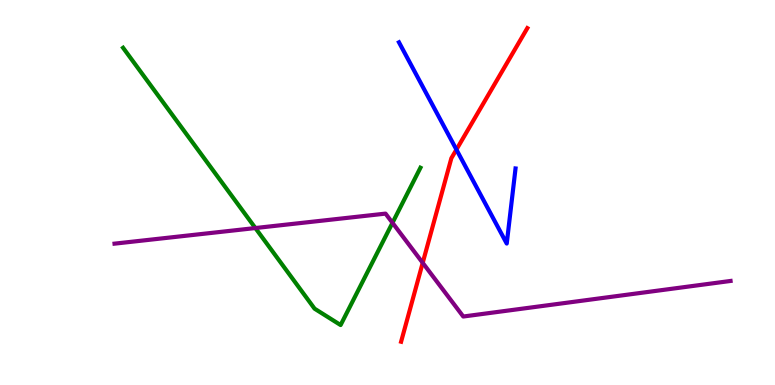[{'lines': ['blue', 'red'], 'intersections': [{'x': 5.89, 'y': 6.11}]}, {'lines': ['green', 'red'], 'intersections': []}, {'lines': ['purple', 'red'], 'intersections': [{'x': 5.45, 'y': 3.17}]}, {'lines': ['blue', 'green'], 'intersections': []}, {'lines': ['blue', 'purple'], 'intersections': []}, {'lines': ['green', 'purple'], 'intersections': [{'x': 3.3, 'y': 4.08}, {'x': 5.06, 'y': 4.21}]}]